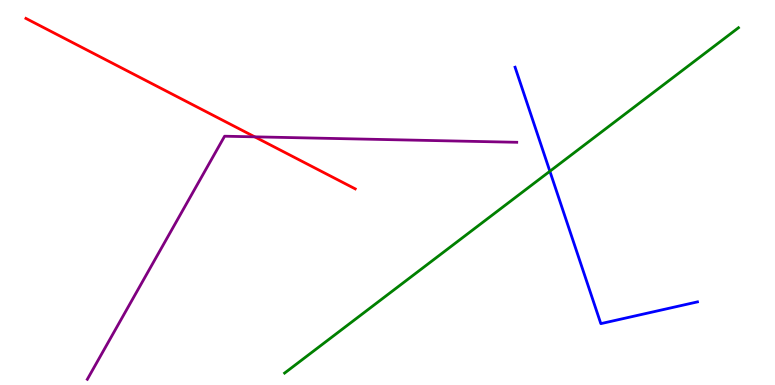[{'lines': ['blue', 'red'], 'intersections': []}, {'lines': ['green', 'red'], 'intersections': []}, {'lines': ['purple', 'red'], 'intersections': [{'x': 3.29, 'y': 6.45}]}, {'lines': ['blue', 'green'], 'intersections': [{'x': 7.1, 'y': 5.55}]}, {'lines': ['blue', 'purple'], 'intersections': []}, {'lines': ['green', 'purple'], 'intersections': []}]